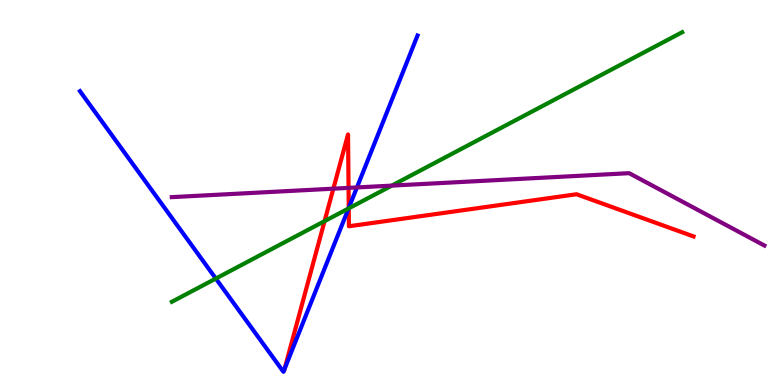[{'lines': ['blue', 'red'], 'intersections': [{'x': 3.67, 'y': 0.416}, {'x': 4.5, 'y': 4.6}]}, {'lines': ['green', 'red'], 'intersections': [{'x': 4.19, 'y': 4.26}, {'x': 4.5, 'y': 4.59}]}, {'lines': ['purple', 'red'], 'intersections': [{'x': 4.3, 'y': 5.1}, {'x': 4.5, 'y': 5.12}]}, {'lines': ['blue', 'green'], 'intersections': [{'x': 2.78, 'y': 2.76}, {'x': 4.5, 'y': 4.59}]}, {'lines': ['blue', 'purple'], 'intersections': [{'x': 4.61, 'y': 5.13}]}, {'lines': ['green', 'purple'], 'intersections': [{'x': 5.06, 'y': 5.18}]}]